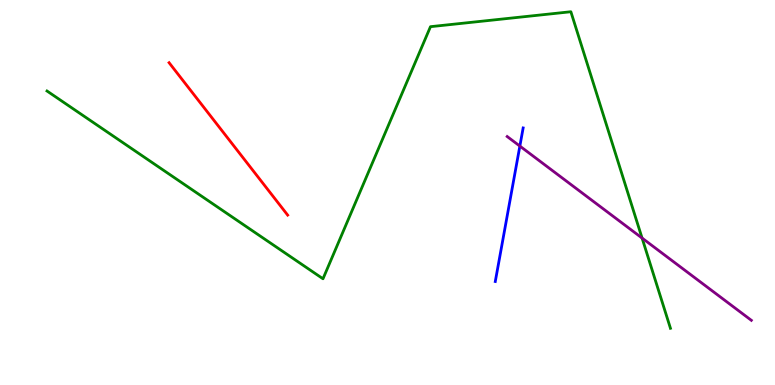[{'lines': ['blue', 'red'], 'intersections': []}, {'lines': ['green', 'red'], 'intersections': []}, {'lines': ['purple', 'red'], 'intersections': []}, {'lines': ['blue', 'green'], 'intersections': []}, {'lines': ['blue', 'purple'], 'intersections': [{'x': 6.71, 'y': 6.21}]}, {'lines': ['green', 'purple'], 'intersections': [{'x': 8.28, 'y': 3.82}]}]